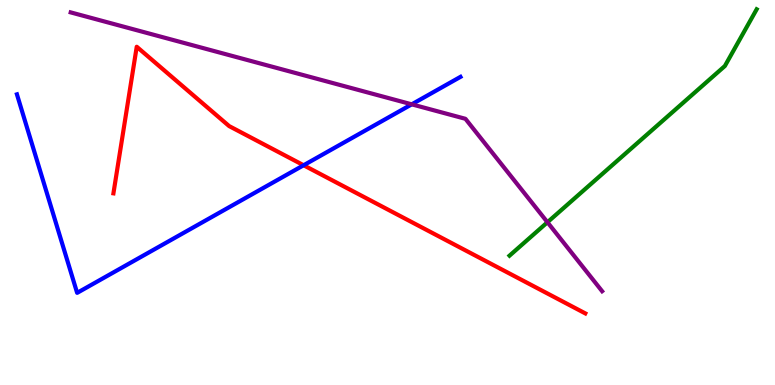[{'lines': ['blue', 'red'], 'intersections': [{'x': 3.92, 'y': 5.71}]}, {'lines': ['green', 'red'], 'intersections': []}, {'lines': ['purple', 'red'], 'intersections': []}, {'lines': ['blue', 'green'], 'intersections': []}, {'lines': ['blue', 'purple'], 'intersections': [{'x': 5.31, 'y': 7.29}]}, {'lines': ['green', 'purple'], 'intersections': [{'x': 7.06, 'y': 4.23}]}]